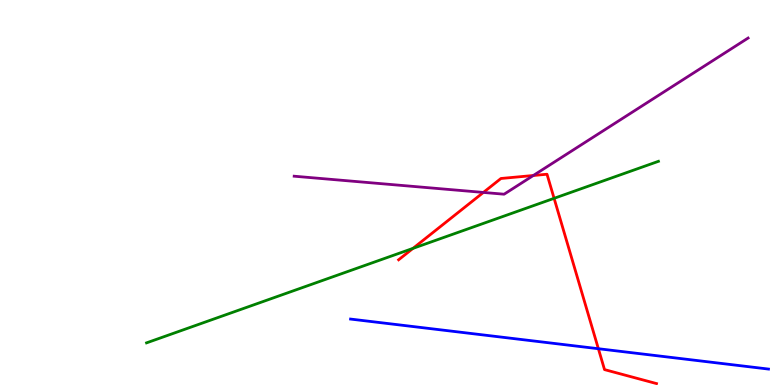[{'lines': ['blue', 'red'], 'intersections': [{'x': 7.72, 'y': 0.942}]}, {'lines': ['green', 'red'], 'intersections': [{'x': 5.33, 'y': 3.55}, {'x': 7.15, 'y': 4.85}]}, {'lines': ['purple', 'red'], 'intersections': [{'x': 6.24, 'y': 5.0}, {'x': 6.88, 'y': 5.44}]}, {'lines': ['blue', 'green'], 'intersections': []}, {'lines': ['blue', 'purple'], 'intersections': []}, {'lines': ['green', 'purple'], 'intersections': []}]